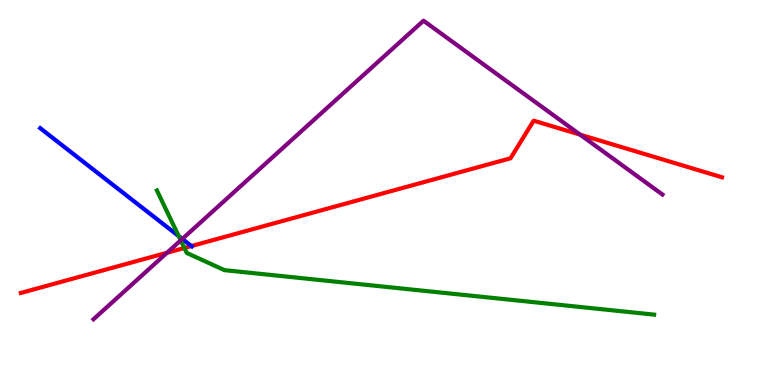[{'lines': ['blue', 'red'], 'intersections': [{'x': 2.47, 'y': 3.61}]}, {'lines': ['green', 'red'], 'intersections': [{'x': 2.38, 'y': 3.56}]}, {'lines': ['purple', 'red'], 'intersections': [{'x': 2.16, 'y': 3.44}, {'x': 7.49, 'y': 6.5}]}, {'lines': ['blue', 'green'], 'intersections': [{'x': 2.31, 'y': 3.87}]}, {'lines': ['blue', 'purple'], 'intersections': [{'x': 2.35, 'y': 3.79}]}, {'lines': ['green', 'purple'], 'intersections': [{'x': 2.33, 'y': 3.76}]}]